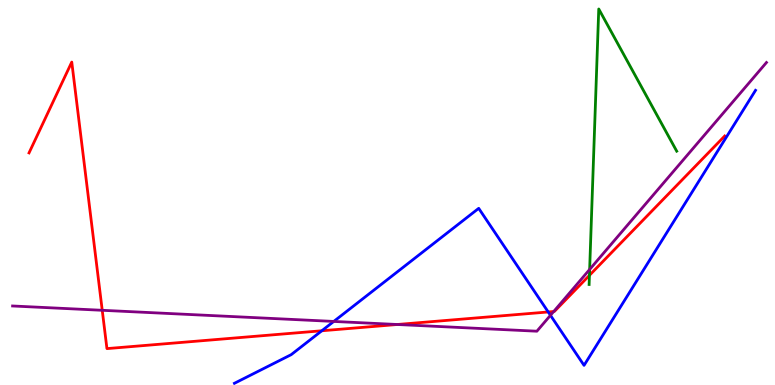[{'lines': ['blue', 'red'], 'intersections': [{'x': 4.15, 'y': 1.41}, {'x': 7.07, 'y': 1.9}]}, {'lines': ['green', 'red'], 'intersections': [{'x': 7.61, 'y': 2.85}]}, {'lines': ['purple', 'red'], 'intersections': [{'x': 1.32, 'y': 1.94}, {'x': 5.13, 'y': 1.57}, {'x': 7.14, 'y': 1.91}]}, {'lines': ['blue', 'green'], 'intersections': []}, {'lines': ['blue', 'purple'], 'intersections': [{'x': 4.31, 'y': 1.65}, {'x': 7.1, 'y': 1.81}]}, {'lines': ['green', 'purple'], 'intersections': [{'x': 7.61, 'y': 3.0}]}]